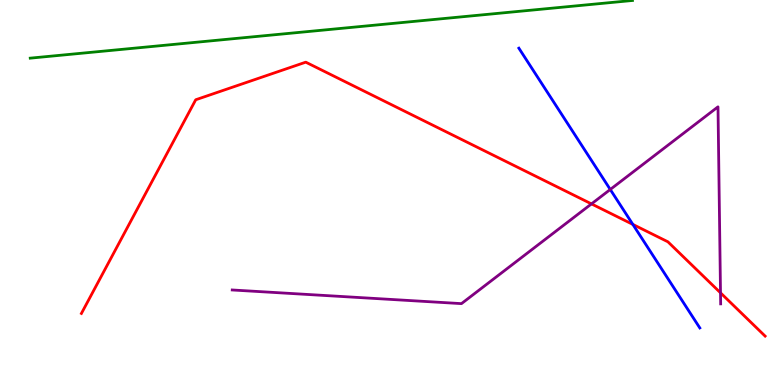[{'lines': ['blue', 'red'], 'intersections': [{'x': 8.17, 'y': 4.17}]}, {'lines': ['green', 'red'], 'intersections': []}, {'lines': ['purple', 'red'], 'intersections': [{'x': 7.63, 'y': 4.7}, {'x': 9.3, 'y': 2.39}]}, {'lines': ['blue', 'green'], 'intersections': []}, {'lines': ['blue', 'purple'], 'intersections': [{'x': 7.87, 'y': 5.08}]}, {'lines': ['green', 'purple'], 'intersections': []}]